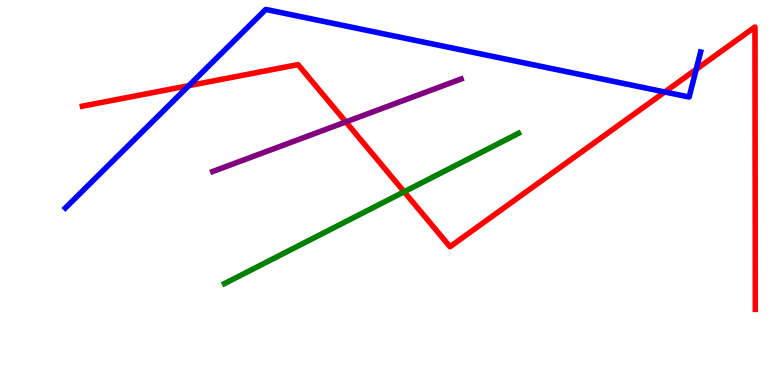[{'lines': ['blue', 'red'], 'intersections': [{'x': 2.44, 'y': 7.78}, {'x': 8.58, 'y': 7.61}, {'x': 8.98, 'y': 8.2}]}, {'lines': ['green', 'red'], 'intersections': [{'x': 5.21, 'y': 5.02}]}, {'lines': ['purple', 'red'], 'intersections': [{'x': 4.46, 'y': 6.83}]}, {'lines': ['blue', 'green'], 'intersections': []}, {'lines': ['blue', 'purple'], 'intersections': []}, {'lines': ['green', 'purple'], 'intersections': []}]